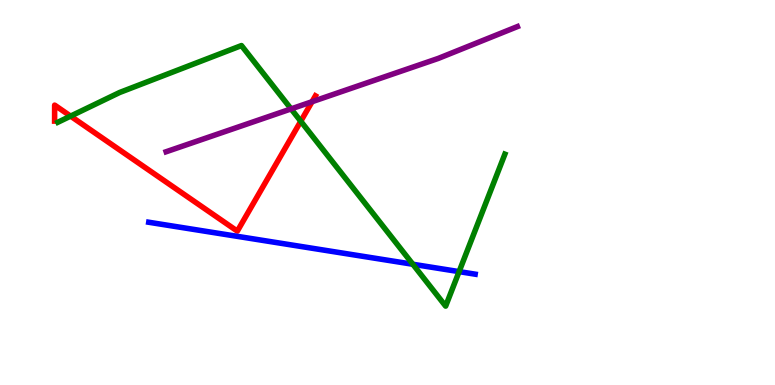[{'lines': ['blue', 'red'], 'intersections': []}, {'lines': ['green', 'red'], 'intersections': [{'x': 0.911, 'y': 6.98}, {'x': 3.88, 'y': 6.85}]}, {'lines': ['purple', 'red'], 'intersections': [{'x': 4.03, 'y': 7.36}]}, {'lines': ['blue', 'green'], 'intersections': [{'x': 5.33, 'y': 3.14}, {'x': 5.92, 'y': 2.94}]}, {'lines': ['blue', 'purple'], 'intersections': []}, {'lines': ['green', 'purple'], 'intersections': [{'x': 3.76, 'y': 7.17}]}]